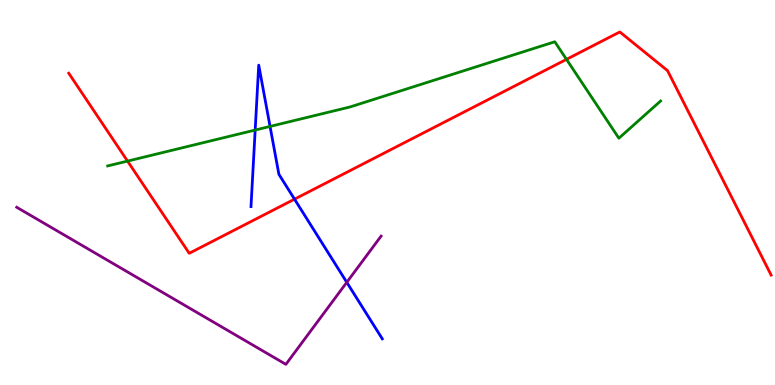[{'lines': ['blue', 'red'], 'intersections': [{'x': 3.8, 'y': 4.83}]}, {'lines': ['green', 'red'], 'intersections': [{'x': 1.65, 'y': 5.82}, {'x': 7.31, 'y': 8.46}]}, {'lines': ['purple', 'red'], 'intersections': []}, {'lines': ['blue', 'green'], 'intersections': [{'x': 3.29, 'y': 6.62}, {'x': 3.48, 'y': 6.72}]}, {'lines': ['blue', 'purple'], 'intersections': [{'x': 4.47, 'y': 2.67}]}, {'lines': ['green', 'purple'], 'intersections': []}]